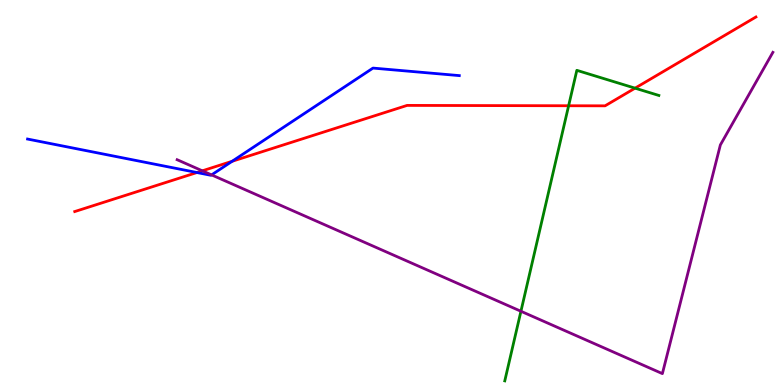[{'lines': ['blue', 'red'], 'intersections': [{'x': 2.54, 'y': 5.52}, {'x': 3.0, 'y': 5.81}]}, {'lines': ['green', 'red'], 'intersections': [{'x': 7.34, 'y': 7.25}, {'x': 8.19, 'y': 7.71}]}, {'lines': ['purple', 'red'], 'intersections': [{'x': 2.61, 'y': 5.56}]}, {'lines': ['blue', 'green'], 'intersections': []}, {'lines': ['blue', 'purple'], 'intersections': [{'x': 2.73, 'y': 5.46}]}, {'lines': ['green', 'purple'], 'intersections': [{'x': 6.72, 'y': 1.92}]}]